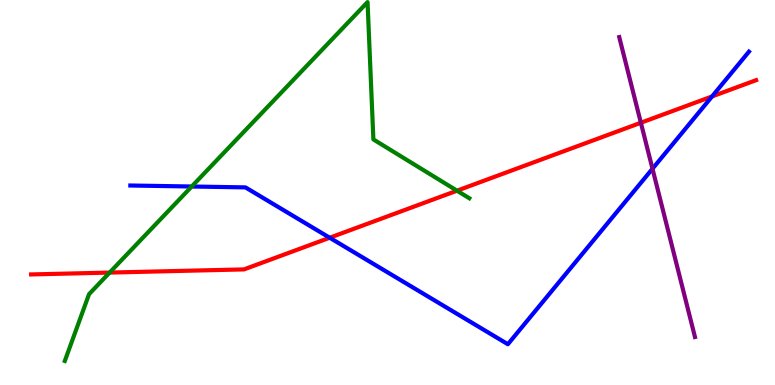[{'lines': ['blue', 'red'], 'intersections': [{'x': 4.25, 'y': 3.83}, {'x': 9.19, 'y': 7.49}]}, {'lines': ['green', 'red'], 'intersections': [{'x': 1.41, 'y': 2.92}, {'x': 5.9, 'y': 5.05}]}, {'lines': ['purple', 'red'], 'intersections': [{'x': 8.27, 'y': 6.81}]}, {'lines': ['blue', 'green'], 'intersections': [{'x': 2.47, 'y': 5.16}]}, {'lines': ['blue', 'purple'], 'intersections': [{'x': 8.42, 'y': 5.62}]}, {'lines': ['green', 'purple'], 'intersections': []}]